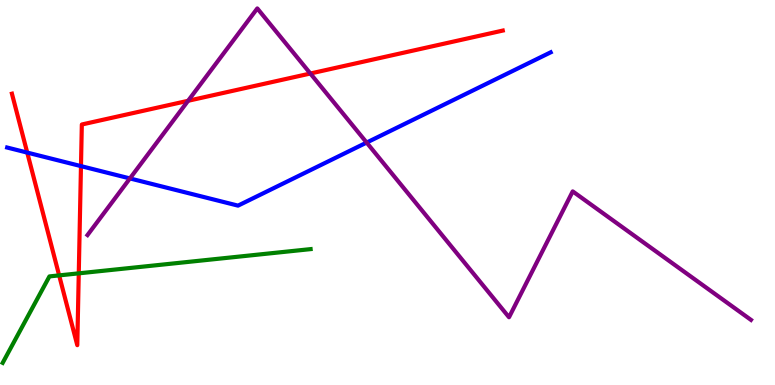[{'lines': ['blue', 'red'], 'intersections': [{'x': 0.351, 'y': 6.04}, {'x': 1.04, 'y': 5.69}]}, {'lines': ['green', 'red'], 'intersections': [{'x': 0.763, 'y': 2.85}, {'x': 1.02, 'y': 2.9}]}, {'lines': ['purple', 'red'], 'intersections': [{'x': 2.43, 'y': 7.38}, {'x': 4.0, 'y': 8.09}]}, {'lines': ['blue', 'green'], 'intersections': []}, {'lines': ['blue', 'purple'], 'intersections': [{'x': 1.68, 'y': 5.37}, {'x': 4.73, 'y': 6.3}]}, {'lines': ['green', 'purple'], 'intersections': []}]